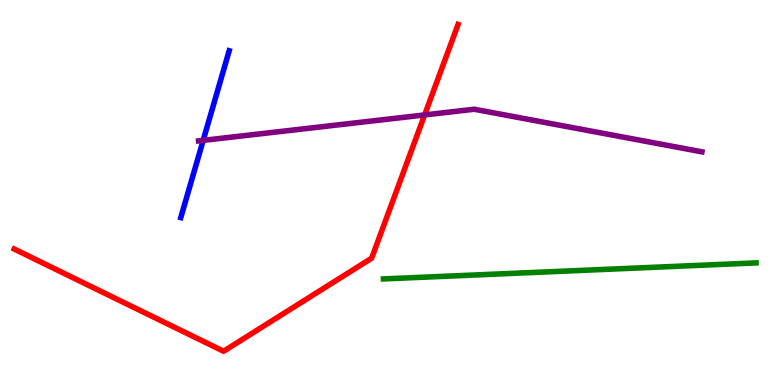[{'lines': ['blue', 'red'], 'intersections': []}, {'lines': ['green', 'red'], 'intersections': []}, {'lines': ['purple', 'red'], 'intersections': [{'x': 5.48, 'y': 7.01}]}, {'lines': ['blue', 'green'], 'intersections': []}, {'lines': ['blue', 'purple'], 'intersections': [{'x': 2.62, 'y': 6.35}]}, {'lines': ['green', 'purple'], 'intersections': []}]